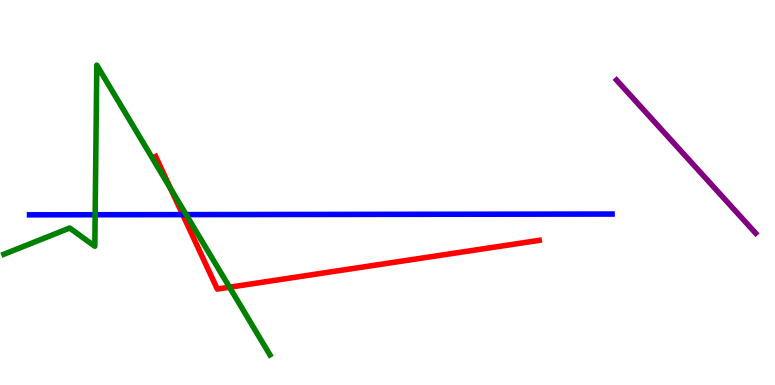[{'lines': ['blue', 'red'], 'intersections': [{'x': 2.36, 'y': 4.43}]}, {'lines': ['green', 'red'], 'intersections': [{'x': 2.2, 'y': 5.1}, {'x': 2.96, 'y': 2.54}]}, {'lines': ['purple', 'red'], 'intersections': []}, {'lines': ['blue', 'green'], 'intersections': [{'x': 1.23, 'y': 4.42}, {'x': 2.4, 'y': 4.43}]}, {'lines': ['blue', 'purple'], 'intersections': []}, {'lines': ['green', 'purple'], 'intersections': []}]